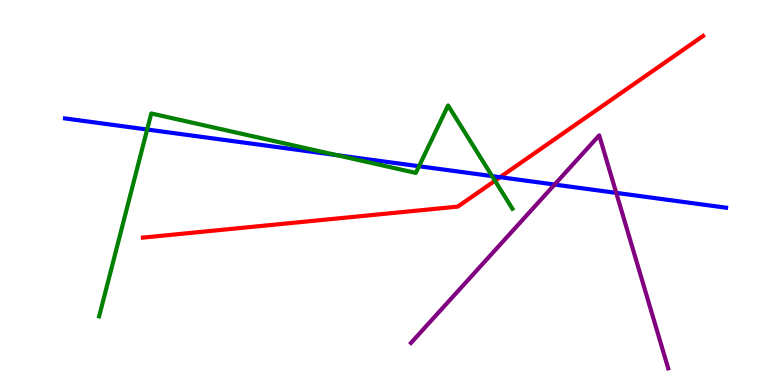[{'lines': ['blue', 'red'], 'intersections': [{'x': 6.45, 'y': 5.4}]}, {'lines': ['green', 'red'], 'intersections': [{'x': 6.39, 'y': 5.31}]}, {'lines': ['purple', 'red'], 'intersections': []}, {'lines': ['blue', 'green'], 'intersections': [{'x': 1.9, 'y': 6.64}, {'x': 4.34, 'y': 5.97}, {'x': 5.41, 'y': 5.68}, {'x': 6.35, 'y': 5.43}]}, {'lines': ['blue', 'purple'], 'intersections': [{'x': 7.16, 'y': 5.21}, {'x': 7.95, 'y': 4.99}]}, {'lines': ['green', 'purple'], 'intersections': []}]